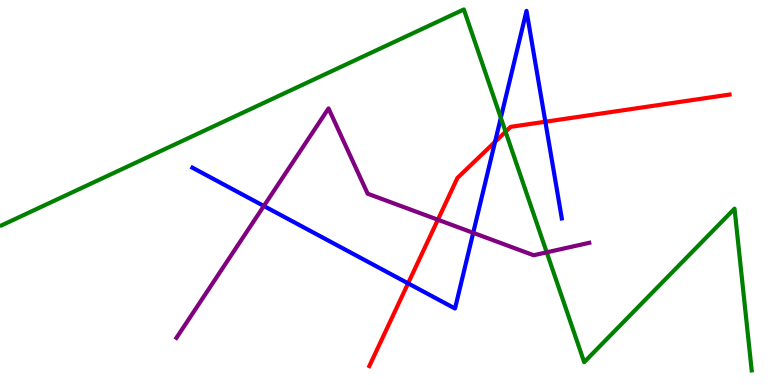[{'lines': ['blue', 'red'], 'intersections': [{'x': 5.27, 'y': 2.64}, {'x': 6.39, 'y': 6.32}, {'x': 7.04, 'y': 6.84}]}, {'lines': ['green', 'red'], 'intersections': [{'x': 6.52, 'y': 6.58}]}, {'lines': ['purple', 'red'], 'intersections': [{'x': 5.65, 'y': 4.29}]}, {'lines': ['blue', 'green'], 'intersections': [{'x': 6.46, 'y': 6.94}]}, {'lines': ['blue', 'purple'], 'intersections': [{'x': 3.4, 'y': 4.65}, {'x': 6.11, 'y': 3.95}]}, {'lines': ['green', 'purple'], 'intersections': [{'x': 7.05, 'y': 3.45}]}]